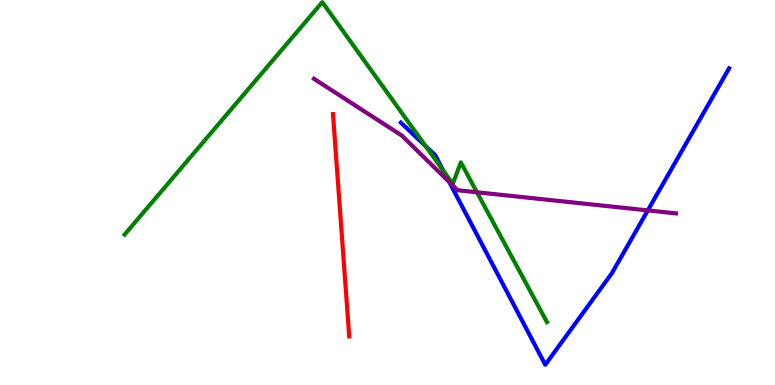[{'lines': ['blue', 'red'], 'intersections': []}, {'lines': ['green', 'red'], 'intersections': []}, {'lines': ['purple', 'red'], 'intersections': []}, {'lines': ['blue', 'green'], 'intersections': [{'x': 5.49, 'y': 6.21}, {'x': 5.72, 'y': 5.56}]}, {'lines': ['blue', 'purple'], 'intersections': [{'x': 5.8, 'y': 5.27}, {'x': 8.36, 'y': 4.54}]}, {'lines': ['green', 'purple'], 'intersections': [{'x': 6.15, 'y': 5.01}]}]